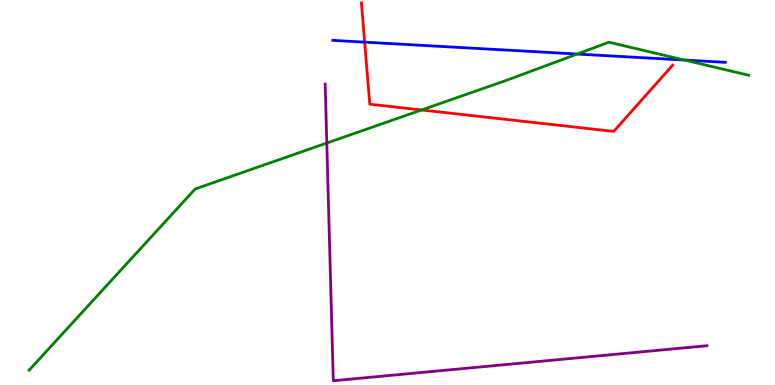[{'lines': ['blue', 'red'], 'intersections': [{'x': 4.71, 'y': 8.91}]}, {'lines': ['green', 'red'], 'intersections': [{'x': 5.44, 'y': 7.14}]}, {'lines': ['purple', 'red'], 'intersections': []}, {'lines': ['blue', 'green'], 'intersections': [{'x': 7.45, 'y': 8.6}, {'x': 8.83, 'y': 8.44}]}, {'lines': ['blue', 'purple'], 'intersections': []}, {'lines': ['green', 'purple'], 'intersections': [{'x': 4.22, 'y': 6.28}]}]